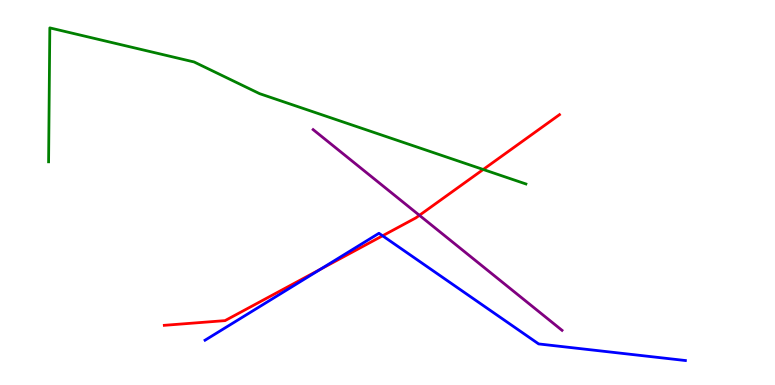[{'lines': ['blue', 'red'], 'intersections': [{'x': 4.14, 'y': 3.01}, {'x': 4.94, 'y': 3.88}]}, {'lines': ['green', 'red'], 'intersections': [{'x': 6.23, 'y': 5.6}]}, {'lines': ['purple', 'red'], 'intersections': [{'x': 5.41, 'y': 4.41}]}, {'lines': ['blue', 'green'], 'intersections': []}, {'lines': ['blue', 'purple'], 'intersections': []}, {'lines': ['green', 'purple'], 'intersections': []}]